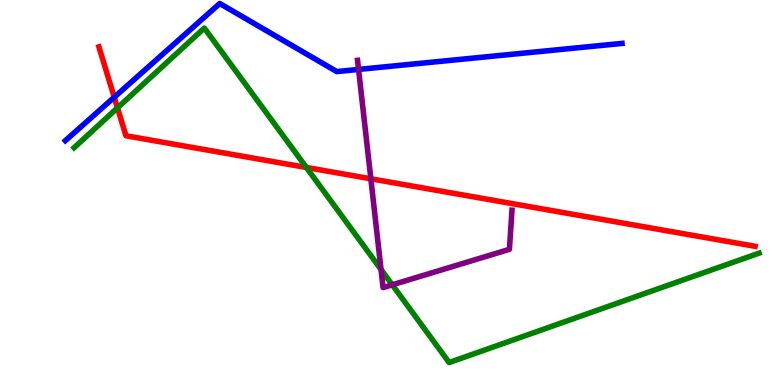[{'lines': ['blue', 'red'], 'intersections': [{'x': 1.47, 'y': 7.47}]}, {'lines': ['green', 'red'], 'intersections': [{'x': 1.52, 'y': 7.2}, {'x': 3.95, 'y': 5.65}]}, {'lines': ['purple', 'red'], 'intersections': [{'x': 4.79, 'y': 5.36}]}, {'lines': ['blue', 'green'], 'intersections': []}, {'lines': ['blue', 'purple'], 'intersections': [{'x': 4.63, 'y': 8.2}]}, {'lines': ['green', 'purple'], 'intersections': [{'x': 4.92, 'y': 3.0}, {'x': 5.06, 'y': 2.6}]}]